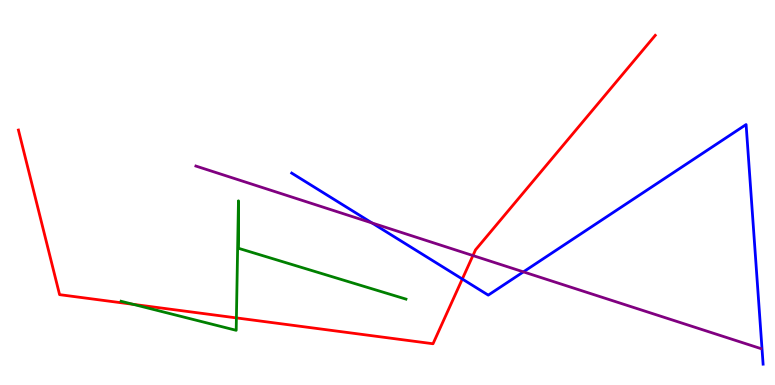[{'lines': ['blue', 'red'], 'intersections': [{'x': 5.97, 'y': 2.75}]}, {'lines': ['green', 'red'], 'intersections': [{'x': 1.72, 'y': 2.1}, {'x': 3.05, 'y': 1.74}]}, {'lines': ['purple', 'red'], 'intersections': [{'x': 6.1, 'y': 3.36}]}, {'lines': ['blue', 'green'], 'intersections': []}, {'lines': ['blue', 'purple'], 'intersections': [{'x': 4.8, 'y': 4.21}, {'x': 6.75, 'y': 2.94}]}, {'lines': ['green', 'purple'], 'intersections': []}]